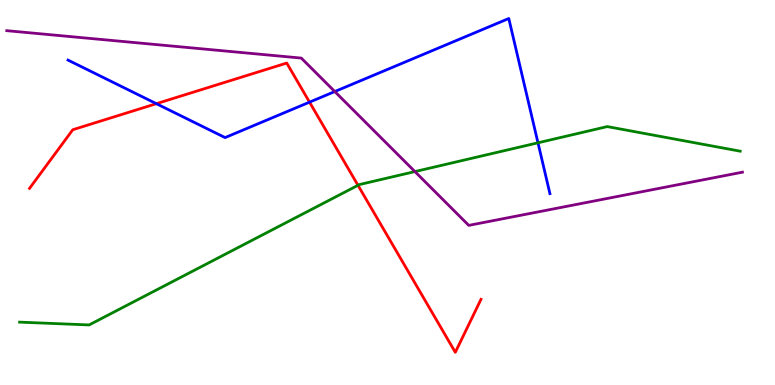[{'lines': ['blue', 'red'], 'intersections': [{'x': 2.02, 'y': 7.31}, {'x': 3.99, 'y': 7.35}]}, {'lines': ['green', 'red'], 'intersections': [{'x': 4.62, 'y': 5.19}]}, {'lines': ['purple', 'red'], 'intersections': []}, {'lines': ['blue', 'green'], 'intersections': [{'x': 6.94, 'y': 6.29}]}, {'lines': ['blue', 'purple'], 'intersections': [{'x': 4.32, 'y': 7.62}]}, {'lines': ['green', 'purple'], 'intersections': [{'x': 5.35, 'y': 5.54}]}]